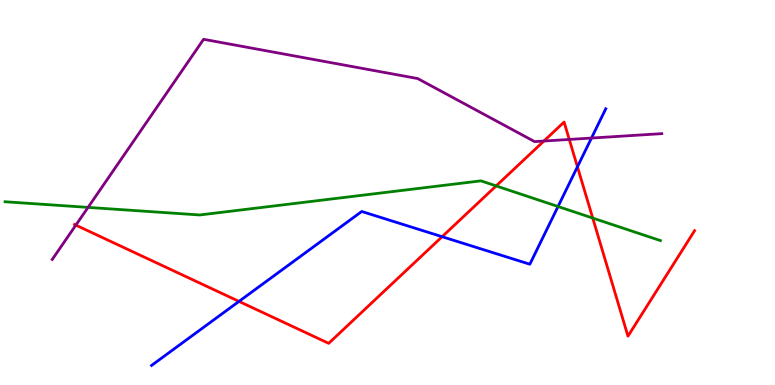[{'lines': ['blue', 'red'], 'intersections': [{'x': 3.08, 'y': 2.17}, {'x': 5.7, 'y': 3.85}, {'x': 7.45, 'y': 5.67}]}, {'lines': ['green', 'red'], 'intersections': [{'x': 6.4, 'y': 5.17}, {'x': 7.65, 'y': 4.34}]}, {'lines': ['purple', 'red'], 'intersections': [{'x': 0.979, 'y': 4.15}, {'x': 7.02, 'y': 6.34}, {'x': 7.35, 'y': 6.38}]}, {'lines': ['blue', 'green'], 'intersections': [{'x': 7.2, 'y': 4.64}]}, {'lines': ['blue', 'purple'], 'intersections': [{'x': 7.63, 'y': 6.41}]}, {'lines': ['green', 'purple'], 'intersections': [{'x': 1.14, 'y': 4.61}]}]